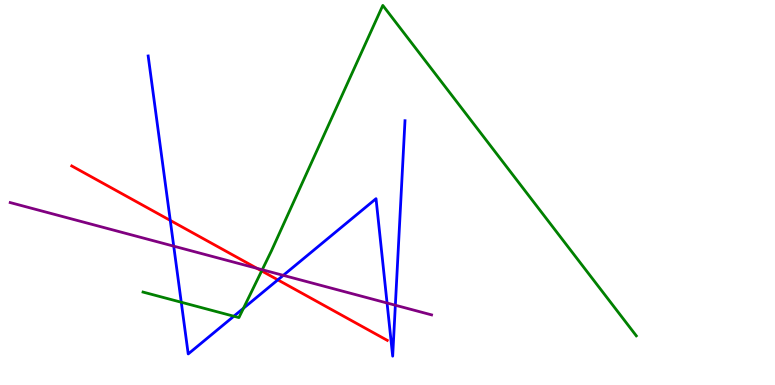[{'lines': ['blue', 'red'], 'intersections': [{'x': 2.2, 'y': 4.28}, {'x': 3.58, 'y': 2.73}]}, {'lines': ['green', 'red'], 'intersections': [{'x': 3.38, 'y': 2.96}]}, {'lines': ['purple', 'red'], 'intersections': [{'x': 3.32, 'y': 3.03}]}, {'lines': ['blue', 'green'], 'intersections': [{'x': 2.34, 'y': 2.15}, {'x': 3.02, 'y': 1.79}, {'x': 3.14, 'y': 1.99}]}, {'lines': ['blue', 'purple'], 'intersections': [{'x': 2.24, 'y': 3.61}, {'x': 3.66, 'y': 2.85}, {'x': 4.99, 'y': 2.13}, {'x': 5.1, 'y': 2.07}]}, {'lines': ['green', 'purple'], 'intersections': [{'x': 3.38, 'y': 2.99}]}]